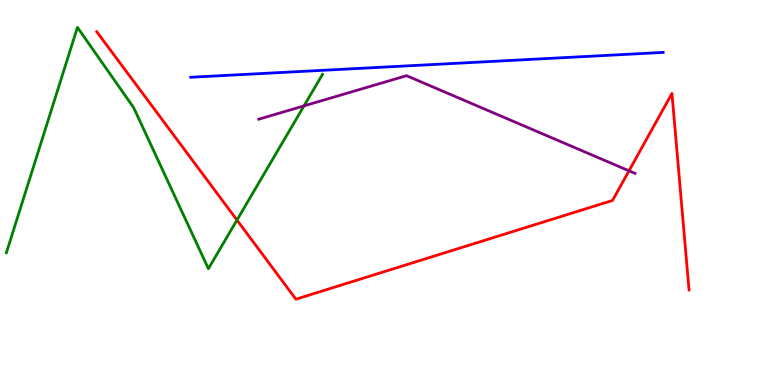[{'lines': ['blue', 'red'], 'intersections': []}, {'lines': ['green', 'red'], 'intersections': [{'x': 3.06, 'y': 4.28}]}, {'lines': ['purple', 'red'], 'intersections': [{'x': 8.12, 'y': 5.56}]}, {'lines': ['blue', 'green'], 'intersections': []}, {'lines': ['blue', 'purple'], 'intersections': []}, {'lines': ['green', 'purple'], 'intersections': [{'x': 3.92, 'y': 7.25}]}]